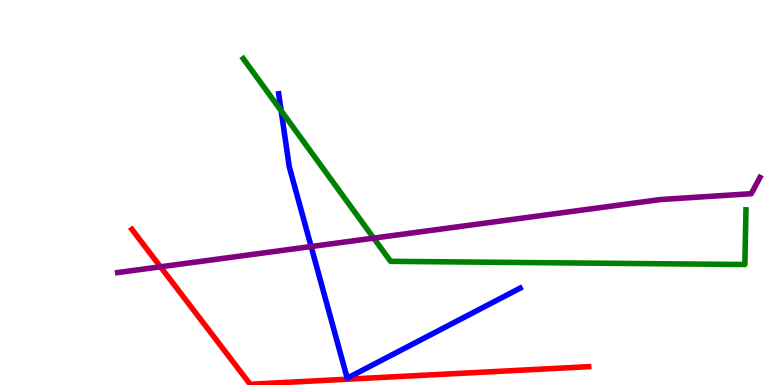[{'lines': ['blue', 'red'], 'intersections': []}, {'lines': ['green', 'red'], 'intersections': []}, {'lines': ['purple', 'red'], 'intersections': [{'x': 2.07, 'y': 3.07}]}, {'lines': ['blue', 'green'], 'intersections': [{'x': 3.63, 'y': 7.12}]}, {'lines': ['blue', 'purple'], 'intersections': [{'x': 4.01, 'y': 3.6}]}, {'lines': ['green', 'purple'], 'intersections': [{'x': 4.82, 'y': 3.82}]}]